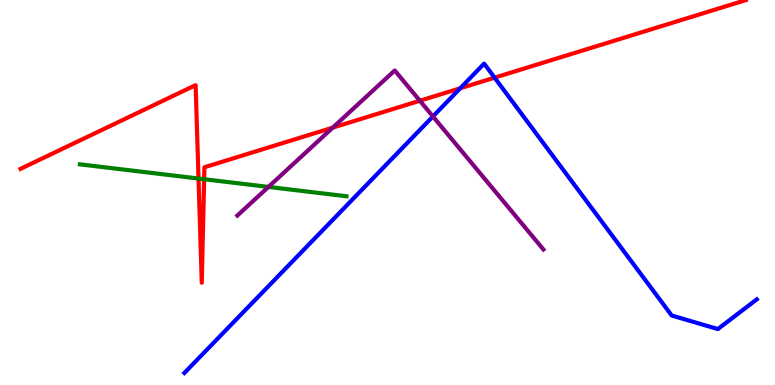[{'lines': ['blue', 'red'], 'intersections': [{'x': 5.94, 'y': 7.71}, {'x': 6.38, 'y': 7.98}]}, {'lines': ['green', 'red'], 'intersections': [{'x': 2.56, 'y': 5.36}, {'x': 2.63, 'y': 5.35}]}, {'lines': ['purple', 'red'], 'intersections': [{'x': 4.29, 'y': 6.68}, {'x': 5.42, 'y': 7.38}]}, {'lines': ['blue', 'green'], 'intersections': []}, {'lines': ['blue', 'purple'], 'intersections': [{'x': 5.59, 'y': 6.98}]}, {'lines': ['green', 'purple'], 'intersections': [{'x': 3.46, 'y': 5.15}]}]